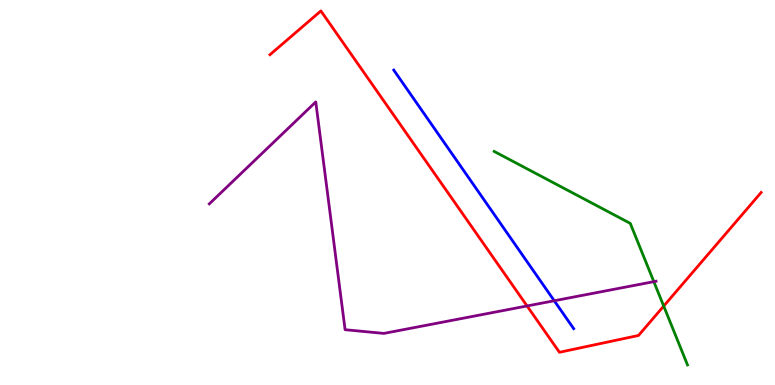[{'lines': ['blue', 'red'], 'intersections': []}, {'lines': ['green', 'red'], 'intersections': [{'x': 8.56, 'y': 2.05}]}, {'lines': ['purple', 'red'], 'intersections': [{'x': 6.8, 'y': 2.05}]}, {'lines': ['blue', 'green'], 'intersections': []}, {'lines': ['blue', 'purple'], 'intersections': [{'x': 7.15, 'y': 2.19}]}, {'lines': ['green', 'purple'], 'intersections': [{'x': 8.44, 'y': 2.68}]}]